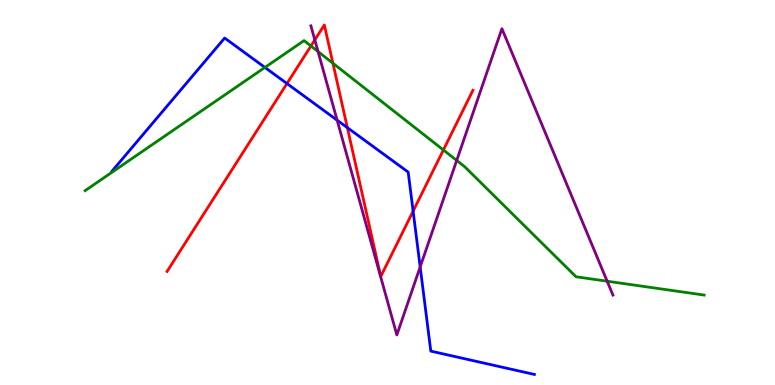[{'lines': ['blue', 'red'], 'intersections': [{'x': 3.7, 'y': 7.83}, {'x': 4.48, 'y': 6.68}, {'x': 5.33, 'y': 4.52}]}, {'lines': ['green', 'red'], 'intersections': [{'x': 4.01, 'y': 8.81}, {'x': 4.3, 'y': 8.36}, {'x': 5.72, 'y': 6.1}]}, {'lines': ['purple', 'red'], 'intersections': [{'x': 4.06, 'y': 8.96}]}, {'lines': ['blue', 'green'], 'intersections': [{'x': 3.42, 'y': 8.25}]}, {'lines': ['blue', 'purple'], 'intersections': [{'x': 4.35, 'y': 6.88}, {'x': 5.42, 'y': 3.07}]}, {'lines': ['green', 'purple'], 'intersections': [{'x': 4.1, 'y': 8.66}, {'x': 5.89, 'y': 5.83}, {'x': 7.83, 'y': 2.7}]}]